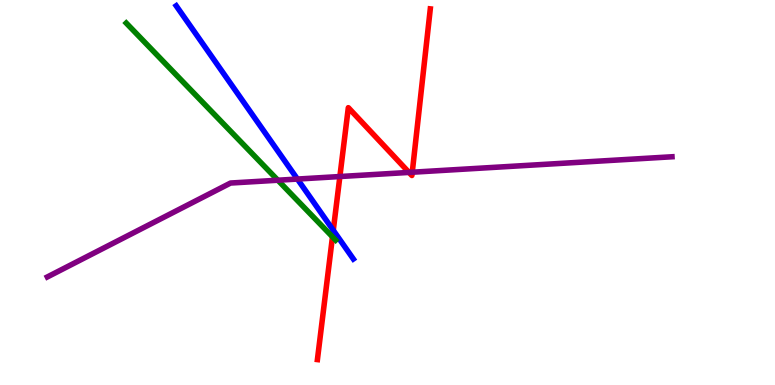[{'lines': ['blue', 'red'], 'intersections': [{'x': 4.3, 'y': 4.02}]}, {'lines': ['green', 'red'], 'intersections': [{'x': 4.29, 'y': 3.85}]}, {'lines': ['purple', 'red'], 'intersections': [{'x': 4.39, 'y': 5.41}, {'x': 5.28, 'y': 5.52}, {'x': 5.32, 'y': 5.53}]}, {'lines': ['blue', 'green'], 'intersections': []}, {'lines': ['blue', 'purple'], 'intersections': [{'x': 3.84, 'y': 5.35}]}, {'lines': ['green', 'purple'], 'intersections': [{'x': 3.59, 'y': 5.32}]}]